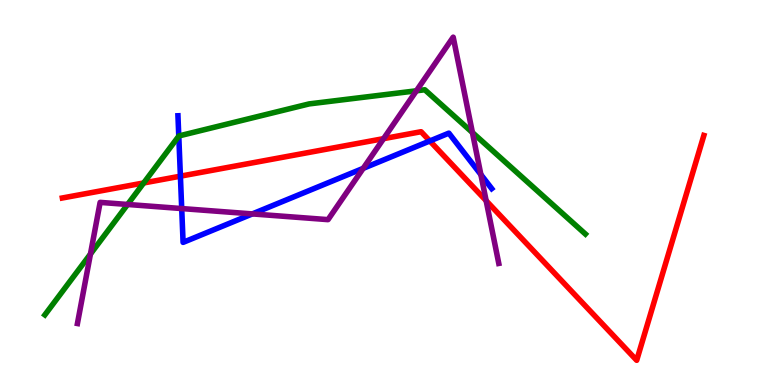[{'lines': ['blue', 'red'], 'intersections': [{'x': 2.33, 'y': 5.42}, {'x': 5.55, 'y': 6.34}]}, {'lines': ['green', 'red'], 'intersections': [{'x': 1.85, 'y': 5.25}]}, {'lines': ['purple', 'red'], 'intersections': [{'x': 4.95, 'y': 6.4}, {'x': 6.27, 'y': 4.79}]}, {'lines': ['blue', 'green'], 'intersections': [{'x': 2.31, 'y': 6.46}]}, {'lines': ['blue', 'purple'], 'intersections': [{'x': 2.34, 'y': 4.58}, {'x': 3.26, 'y': 4.44}, {'x': 4.69, 'y': 5.63}, {'x': 6.2, 'y': 5.47}]}, {'lines': ['green', 'purple'], 'intersections': [{'x': 1.17, 'y': 3.4}, {'x': 1.65, 'y': 4.69}, {'x': 5.37, 'y': 7.64}, {'x': 6.1, 'y': 6.56}]}]